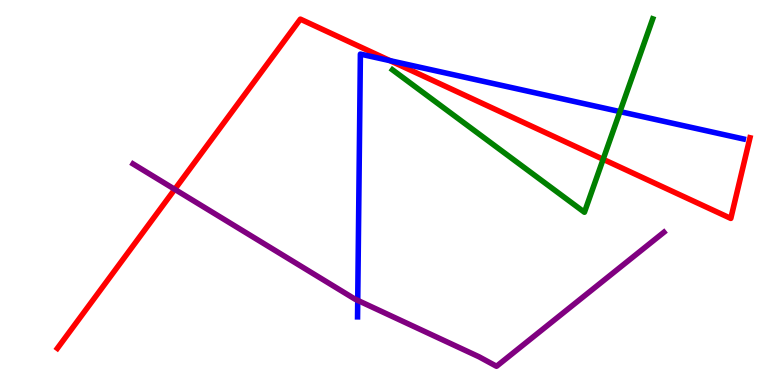[{'lines': ['blue', 'red'], 'intersections': [{'x': 5.03, 'y': 8.42}]}, {'lines': ['green', 'red'], 'intersections': [{'x': 7.78, 'y': 5.86}]}, {'lines': ['purple', 'red'], 'intersections': [{'x': 2.25, 'y': 5.08}]}, {'lines': ['blue', 'green'], 'intersections': [{'x': 8.0, 'y': 7.1}]}, {'lines': ['blue', 'purple'], 'intersections': [{'x': 4.62, 'y': 2.2}]}, {'lines': ['green', 'purple'], 'intersections': []}]